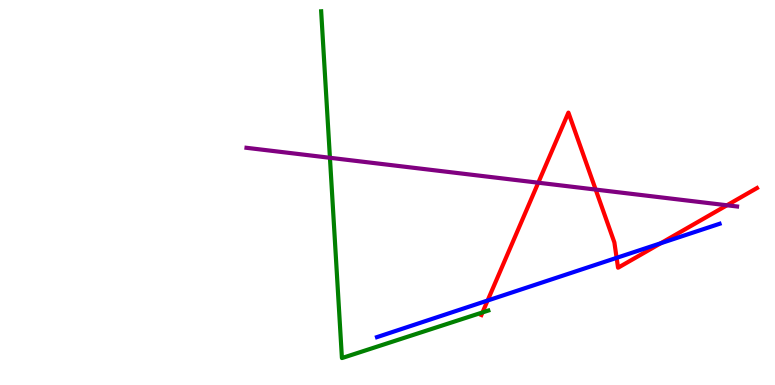[{'lines': ['blue', 'red'], 'intersections': [{'x': 6.29, 'y': 2.19}, {'x': 7.96, 'y': 3.3}, {'x': 8.53, 'y': 3.68}]}, {'lines': ['green', 'red'], 'intersections': [{'x': 6.23, 'y': 1.88}]}, {'lines': ['purple', 'red'], 'intersections': [{'x': 6.95, 'y': 5.25}, {'x': 7.69, 'y': 5.08}, {'x': 9.38, 'y': 4.67}]}, {'lines': ['blue', 'green'], 'intersections': []}, {'lines': ['blue', 'purple'], 'intersections': []}, {'lines': ['green', 'purple'], 'intersections': [{'x': 4.26, 'y': 5.9}]}]